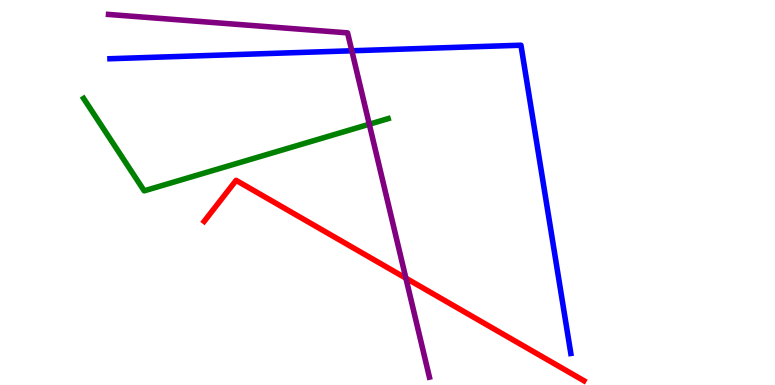[{'lines': ['blue', 'red'], 'intersections': []}, {'lines': ['green', 'red'], 'intersections': []}, {'lines': ['purple', 'red'], 'intersections': [{'x': 5.24, 'y': 2.77}]}, {'lines': ['blue', 'green'], 'intersections': []}, {'lines': ['blue', 'purple'], 'intersections': [{'x': 4.54, 'y': 8.68}]}, {'lines': ['green', 'purple'], 'intersections': [{'x': 4.76, 'y': 6.77}]}]